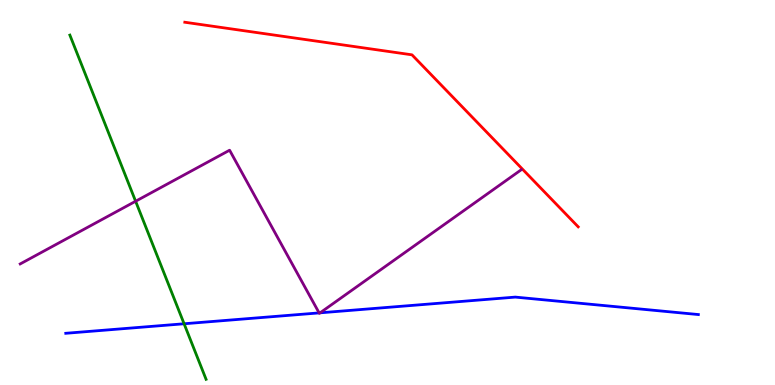[{'lines': ['blue', 'red'], 'intersections': []}, {'lines': ['green', 'red'], 'intersections': []}, {'lines': ['purple', 'red'], 'intersections': []}, {'lines': ['blue', 'green'], 'intersections': [{'x': 2.38, 'y': 1.59}]}, {'lines': ['blue', 'purple'], 'intersections': [{'x': 4.12, 'y': 1.87}, {'x': 4.13, 'y': 1.87}]}, {'lines': ['green', 'purple'], 'intersections': [{'x': 1.75, 'y': 4.77}]}]